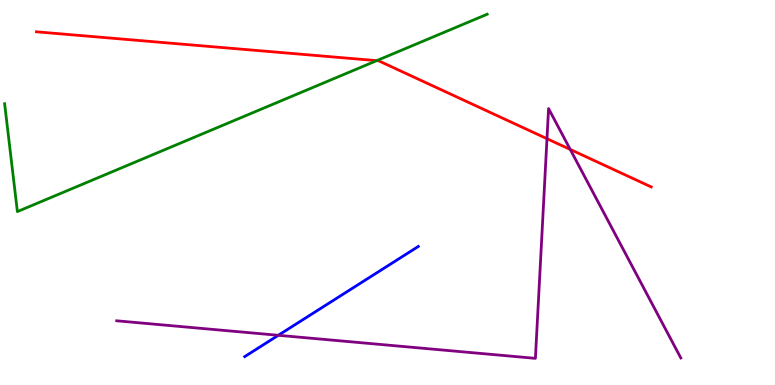[{'lines': ['blue', 'red'], 'intersections': []}, {'lines': ['green', 'red'], 'intersections': [{'x': 4.86, 'y': 8.42}]}, {'lines': ['purple', 'red'], 'intersections': [{'x': 7.06, 'y': 6.4}, {'x': 7.36, 'y': 6.12}]}, {'lines': ['blue', 'green'], 'intersections': []}, {'lines': ['blue', 'purple'], 'intersections': [{'x': 3.59, 'y': 1.29}]}, {'lines': ['green', 'purple'], 'intersections': []}]